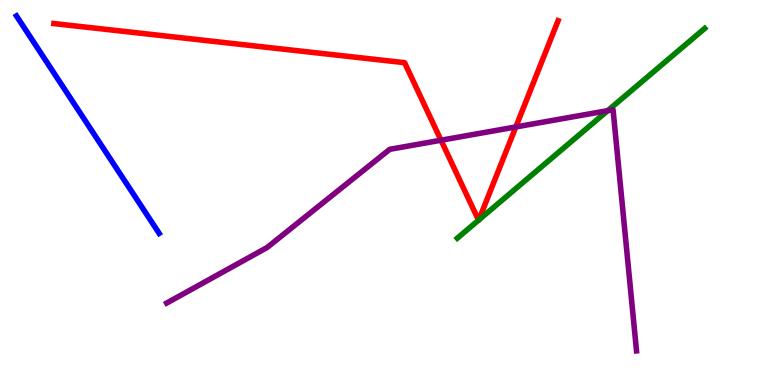[{'lines': ['blue', 'red'], 'intersections': []}, {'lines': ['green', 'red'], 'intersections': [{'x': 6.17, 'y': 4.28}, {'x': 6.18, 'y': 4.29}]}, {'lines': ['purple', 'red'], 'intersections': [{'x': 5.69, 'y': 6.36}, {'x': 6.66, 'y': 6.7}]}, {'lines': ['blue', 'green'], 'intersections': []}, {'lines': ['blue', 'purple'], 'intersections': []}, {'lines': ['green', 'purple'], 'intersections': [{'x': 7.84, 'y': 7.13}]}]